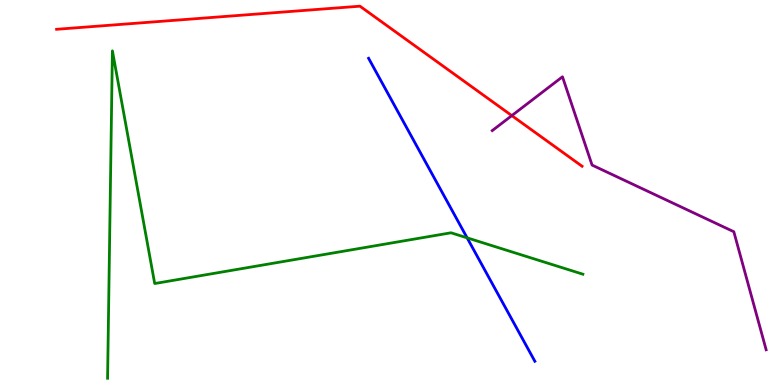[{'lines': ['blue', 'red'], 'intersections': []}, {'lines': ['green', 'red'], 'intersections': []}, {'lines': ['purple', 'red'], 'intersections': [{'x': 6.6, 'y': 7.0}]}, {'lines': ['blue', 'green'], 'intersections': [{'x': 6.03, 'y': 3.82}]}, {'lines': ['blue', 'purple'], 'intersections': []}, {'lines': ['green', 'purple'], 'intersections': []}]